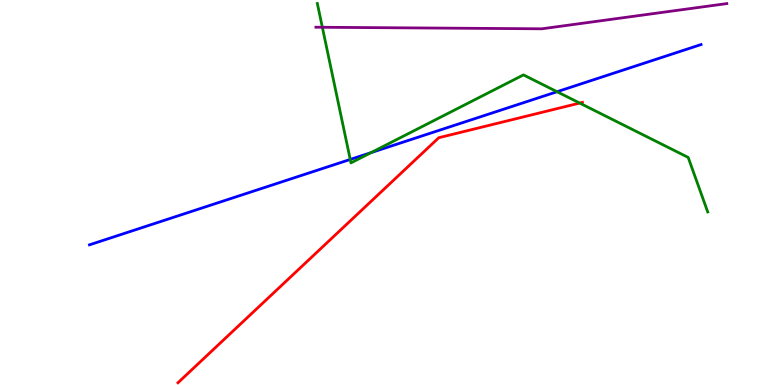[{'lines': ['blue', 'red'], 'intersections': []}, {'lines': ['green', 'red'], 'intersections': [{'x': 7.48, 'y': 7.32}]}, {'lines': ['purple', 'red'], 'intersections': []}, {'lines': ['blue', 'green'], 'intersections': [{'x': 4.52, 'y': 5.86}, {'x': 4.79, 'y': 6.04}, {'x': 7.19, 'y': 7.62}]}, {'lines': ['blue', 'purple'], 'intersections': []}, {'lines': ['green', 'purple'], 'intersections': [{'x': 4.16, 'y': 9.29}]}]